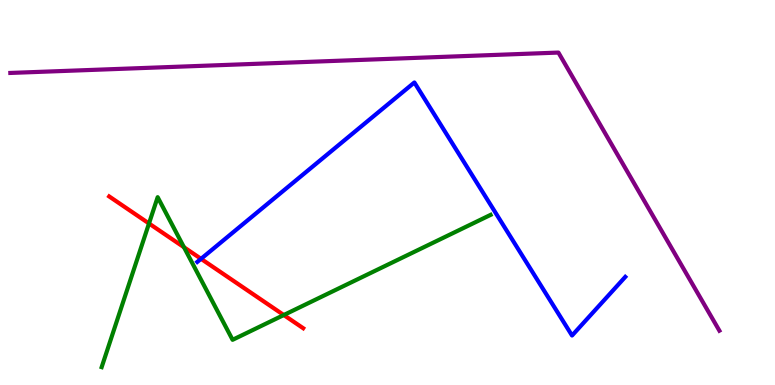[{'lines': ['blue', 'red'], 'intersections': [{'x': 2.59, 'y': 3.28}]}, {'lines': ['green', 'red'], 'intersections': [{'x': 1.92, 'y': 4.2}, {'x': 2.37, 'y': 3.58}, {'x': 3.66, 'y': 1.82}]}, {'lines': ['purple', 'red'], 'intersections': []}, {'lines': ['blue', 'green'], 'intersections': []}, {'lines': ['blue', 'purple'], 'intersections': []}, {'lines': ['green', 'purple'], 'intersections': []}]